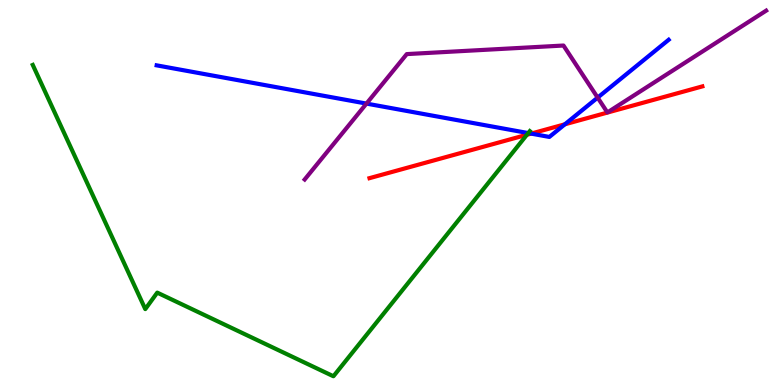[{'lines': ['blue', 'red'], 'intersections': [{'x': 6.85, 'y': 6.53}, {'x': 7.29, 'y': 6.77}]}, {'lines': ['green', 'red'], 'intersections': [{'x': 6.8, 'y': 6.5}]}, {'lines': ['purple', 'red'], 'intersections': []}, {'lines': ['blue', 'green'], 'intersections': [{'x': 6.82, 'y': 6.54}]}, {'lines': ['blue', 'purple'], 'intersections': [{'x': 4.73, 'y': 7.31}, {'x': 7.71, 'y': 7.46}]}, {'lines': ['green', 'purple'], 'intersections': []}]